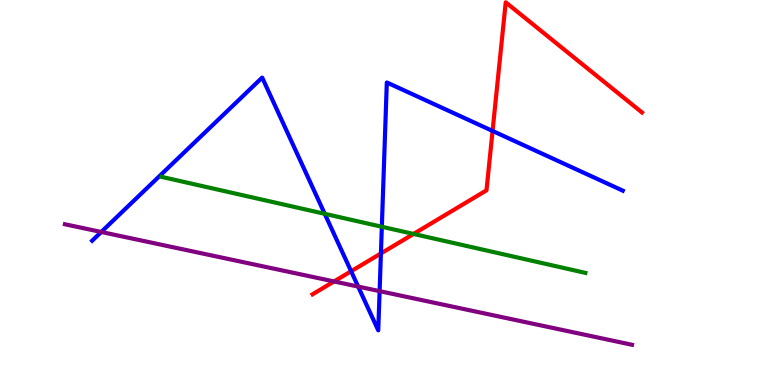[{'lines': ['blue', 'red'], 'intersections': [{'x': 4.53, 'y': 2.95}, {'x': 4.92, 'y': 3.42}, {'x': 6.36, 'y': 6.6}]}, {'lines': ['green', 'red'], 'intersections': [{'x': 5.34, 'y': 3.92}]}, {'lines': ['purple', 'red'], 'intersections': [{'x': 4.31, 'y': 2.69}]}, {'lines': ['blue', 'green'], 'intersections': [{'x': 4.19, 'y': 4.45}, {'x': 4.93, 'y': 4.11}]}, {'lines': ['blue', 'purple'], 'intersections': [{'x': 1.31, 'y': 3.97}, {'x': 4.62, 'y': 2.56}, {'x': 4.9, 'y': 2.44}]}, {'lines': ['green', 'purple'], 'intersections': []}]